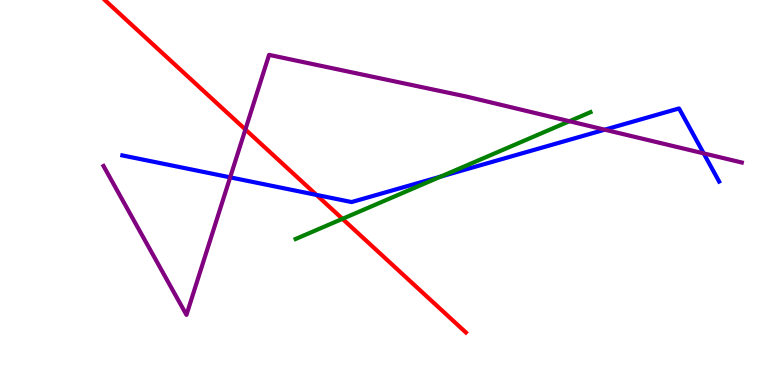[{'lines': ['blue', 'red'], 'intersections': [{'x': 4.08, 'y': 4.94}]}, {'lines': ['green', 'red'], 'intersections': [{'x': 4.42, 'y': 4.32}]}, {'lines': ['purple', 'red'], 'intersections': [{'x': 3.17, 'y': 6.64}]}, {'lines': ['blue', 'green'], 'intersections': [{'x': 5.69, 'y': 5.41}]}, {'lines': ['blue', 'purple'], 'intersections': [{'x': 2.97, 'y': 5.39}, {'x': 7.8, 'y': 6.63}, {'x': 9.08, 'y': 6.02}]}, {'lines': ['green', 'purple'], 'intersections': [{'x': 7.35, 'y': 6.85}]}]